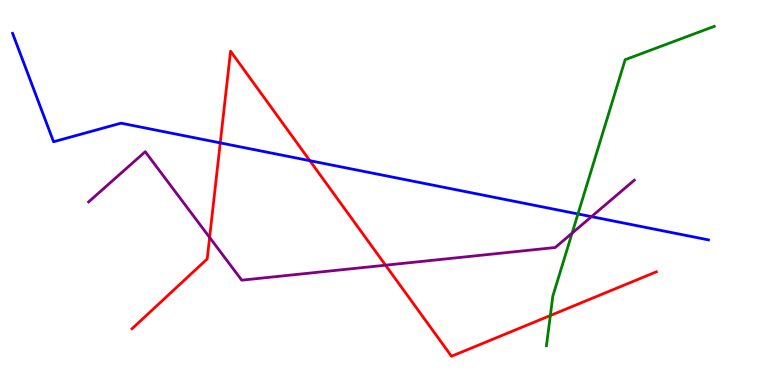[{'lines': ['blue', 'red'], 'intersections': [{'x': 2.84, 'y': 6.29}, {'x': 4.0, 'y': 5.83}]}, {'lines': ['green', 'red'], 'intersections': [{'x': 7.1, 'y': 1.8}]}, {'lines': ['purple', 'red'], 'intersections': [{'x': 2.7, 'y': 3.83}, {'x': 4.97, 'y': 3.11}]}, {'lines': ['blue', 'green'], 'intersections': [{'x': 7.46, 'y': 4.44}]}, {'lines': ['blue', 'purple'], 'intersections': [{'x': 7.63, 'y': 4.37}]}, {'lines': ['green', 'purple'], 'intersections': [{'x': 7.38, 'y': 3.94}]}]